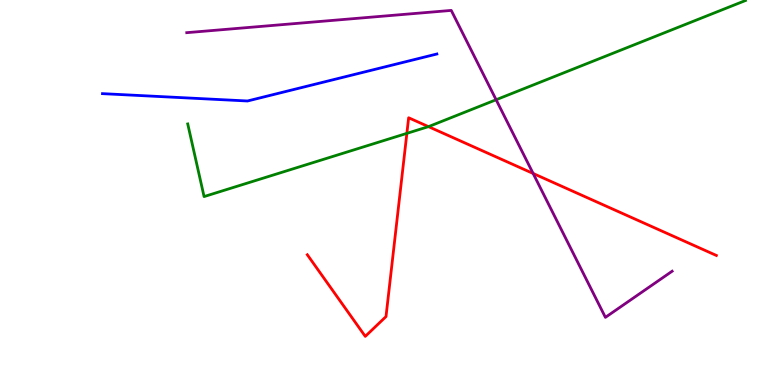[{'lines': ['blue', 'red'], 'intersections': []}, {'lines': ['green', 'red'], 'intersections': [{'x': 5.25, 'y': 6.54}, {'x': 5.53, 'y': 6.71}]}, {'lines': ['purple', 'red'], 'intersections': [{'x': 6.88, 'y': 5.49}]}, {'lines': ['blue', 'green'], 'intersections': []}, {'lines': ['blue', 'purple'], 'intersections': []}, {'lines': ['green', 'purple'], 'intersections': [{'x': 6.4, 'y': 7.41}]}]